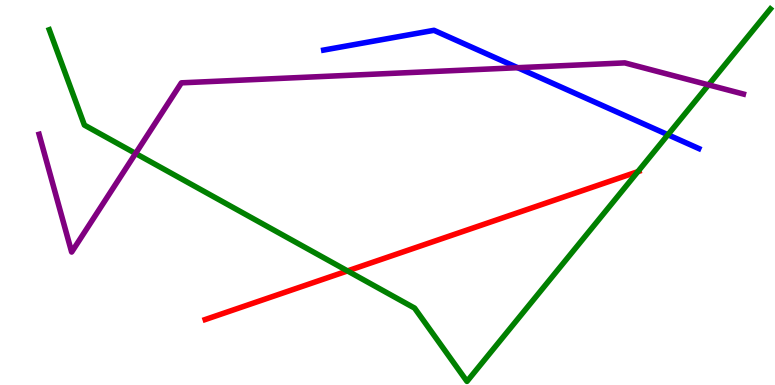[{'lines': ['blue', 'red'], 'intersections': []}, {'lines': ['green', 'red'], 'intersections': [{'x': 4.48, 'y': 2.96}, {'x': 8.23, 'y': 5.54}]}, {'lines': ['purple', 'red'], 'intersections': []}, {'lines': ['blue', 'green'], 'intersections': [{'x': 8.62, 'y': 6.5}]}, {'lines': ['blue', 'purple'], 'intersections': [{'x': 6.68, 'y': 8.24}]}, {'lines': ['green', 'purple'], 'intersections': [{'x': 1.75, 'y': 6.01}, {'x': 9.14, 'y': 7.8}]}]